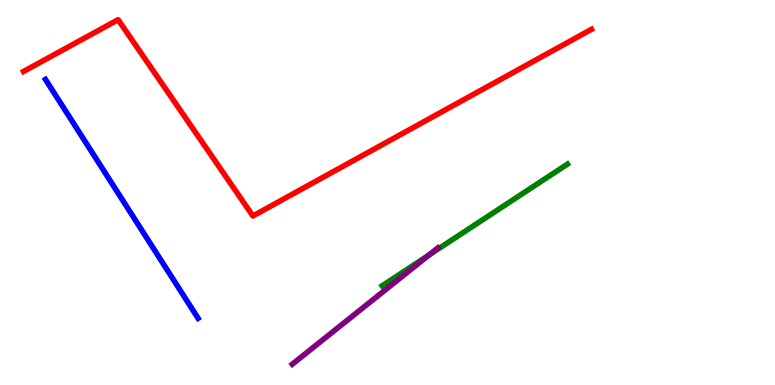[{'lines': ['blue', 'red'], 'intersections': []}, {'lines': ['green', 'red'], 'intersections': []}, {'lines': ['purple', 'red'], 'intersections': []}, {'lines': ['blue', 'green'], 'intersections': []}, {'lines': ['blue', 'purple'], 'intersections': []}, {'lines': ['green', 'purple'], 'intersections': [{'x': 5.53, 'y': 3.37}]}]